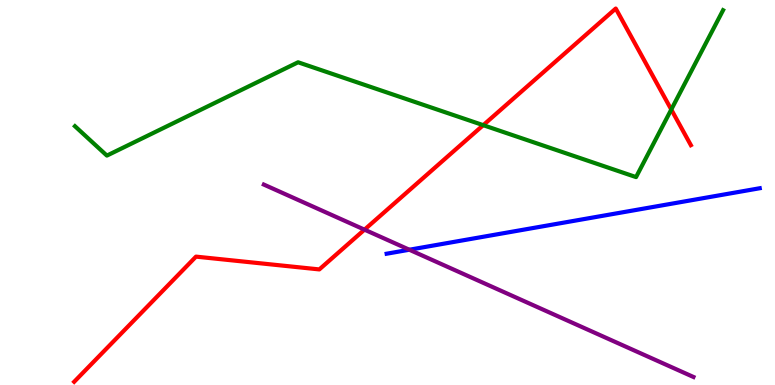[{'lines': ['blue', 'red'], 'intersections': []}, {'lines': ['green', 'red'], 'intersections': [{'x': 6.24, 'y': 6.75}, {'x': 8.66, 'y': 7.15}]}, {'lines': ['purple', 'red'], 'intersections': [{'x': 4.7, 'y': 4.03}]}, {'lines': ['blue', 'green'], 'intersections': []}, {'lines': ['blue', 'purple'], 'intersections': [{'x': 5.28, 'y': 3.51}]}, {'lines': ['green', 'purple'], 'intersections': []}]